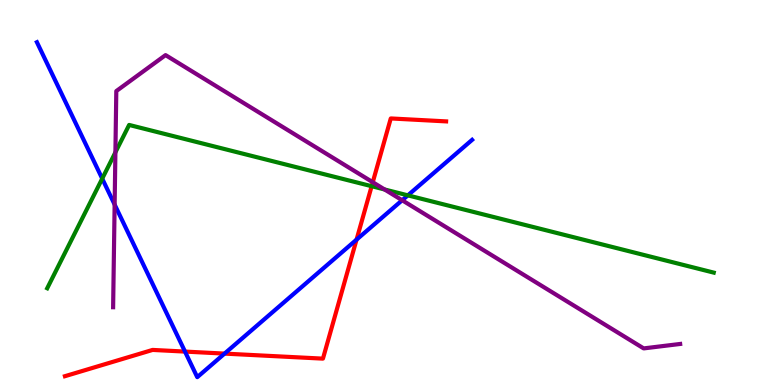[{'lines': ['blue', 'red'], 'intersections': [{'x': 2.39, 'y': 0.868}, {'x': 2.9, 'y': 0.815}, {'x': 4.6, 'y': 3.78}]}, {'lines': ['green', 'red'], 'intersections': [{'x': 4.8, 'y': 5.16}]}, {'lines': ['purple', 'red'], 'intersections': [{'x': 4.81, 'y': 5.27}]}, {'lines': ['blue', 'green'], 'intersections': [{'x': 1.32, 'y': 5.36}, {'x': 5.26, 'y': 4.93}]}, {'lines': ['blue', 'purple'], 'intersections': [{'x': 1.48, 'y': 4.69}, {'x': 5.19, 'y': 4.8}]}, {'lines': ['green', 'purple'], 'intersections': [{'x': 1.49, 'y': 6.04}, {'x': 4.96, 'y': 5.08}]}]